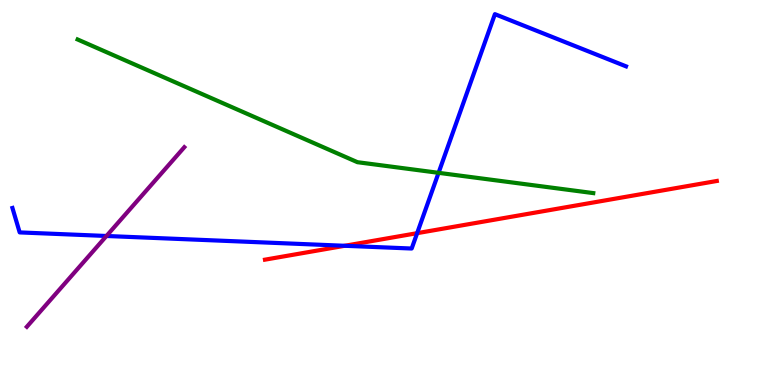[{'lines': ['blue', 'red'], 'intersections': [{'x': 4.45, 'y': 3.62}, {'x': 5.38, 'y': 3.94}]}, {'lines': ['green', 'red'], 'intersections': []}, {'lines': ['purple', 'red'], 'intersections': []}, {'lines': ['blue', 'green'], 'intersections': [{'x': 5.66, 'y': 5.51}]}, {'lines': ['blue', 'purple'], 'intersections': [{'x': 1.37, 'y': 3.87}]}, {'lines': ['green', 'purple'], 'intersections': []}]